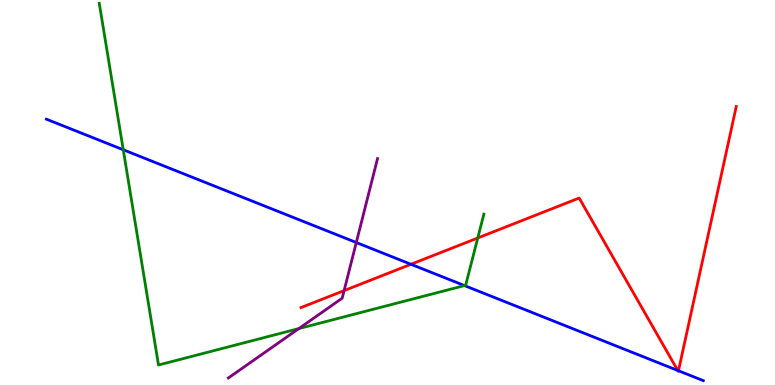[{'lines': ['blue', 'red'], 'intersections': [{'x': 5.3, 'y': 3.14}, {'x': 8.75, 'y': 0.377}, {'x': 8.75, 'y': 0.37}]}, {'lines': ['green', 'red'], 'intersections': [{'x': 6.16, 'y': 3.82}]}, {'lines': ['purple', 'red'], 'intersections': [{'x': 4.44, 'y': 2.45}]}, {'lines': ['blue', 'green'], 'intersections': [{'x': 1.59, 'y': 6.11}, {'x': 5.99, 'y': 2.58}]}, {'lines': ['blue', 'purple'], 'intersections': [{'x': 4.6, 'y': 3.7}]}, {'lines': ['green', 'purple'], 'intersections': [{'x': 3.86, 'y': 1.46}]}]